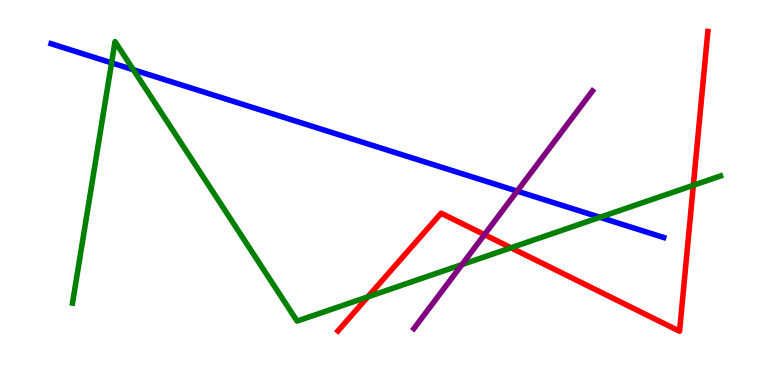[{'lines': ['blue', 'red'], 'intersections': []}, {'lines': ['green', 'red'], 'intersections': [{'x': 4.75, 'y': 2.29}, {'x': 6.59, 'y': 3.56}, {'x': 8.95, 'y': 5.19}]}, {'lines': ['purple', 'red'], 'intersections': [{'x': 6.25, 'y': 3.91}]}, {'lines': ['blue', 'green'], 'intersections': [{'x': 1.44, 'y': 8.37}, {'x': 1.72, 'y': 8.19}, {'x': 7.74, 'y': 4.36}]}, {'lines': ['blue', 'purple'], 'intersections': [{'x': 6.67, 'y': 5.04}]}, {'lines': ['green', 'purple'], 'intersections': [{'x': 5.96, 'y': 3.13}]}]